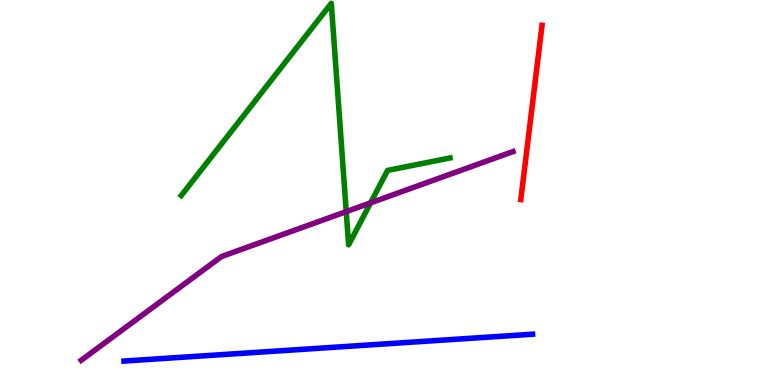[{'lines': ['blue', 'red'], 'intersections': []}, {'lines': ['green', 'red'], 'intersections': []}, {'lines': ['purple', 'red'], 'intersections': []}, {'lines': ['blue', 'green'], 'intersections': []}, {'lines': ['blue', 'purple'], 'intersections': []}, {'lines': ['green', 'purple'], 'intersections': [{'x': 4.47, 'y': 4.5}, {'x': 4.78, 'y': 4.73}]}]